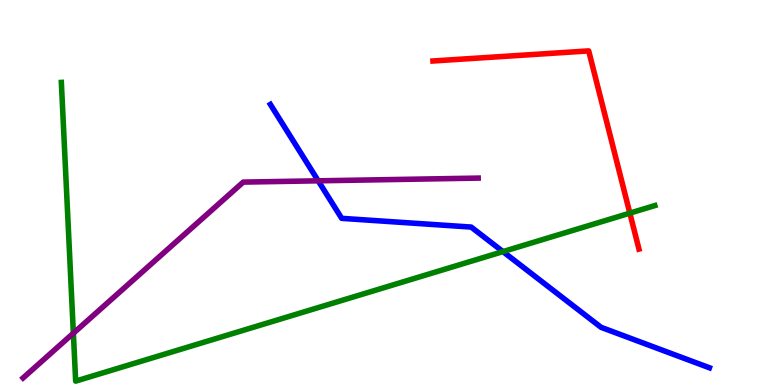[{'lines': ['blue', 'red'], 'intersections': []}, {'lines': ['green', 'red'], 'intersections': [{'x': 8.13, 'y': 4.46}]}, {'lines': ['purple', 'red'], 'intersections': []}, {'lines': ['blue', 'green'], 'intersections': [{'x': 6.49, 'y': 3.46}]}, {'lines': ['blue', 'purple'], 'intersections': [{'x': 4.11, 'y': 5.3}]}, {'lines': ['green', 'purple'], 'intersections': [{'x': 0.947, 'y': 1.35}]}]